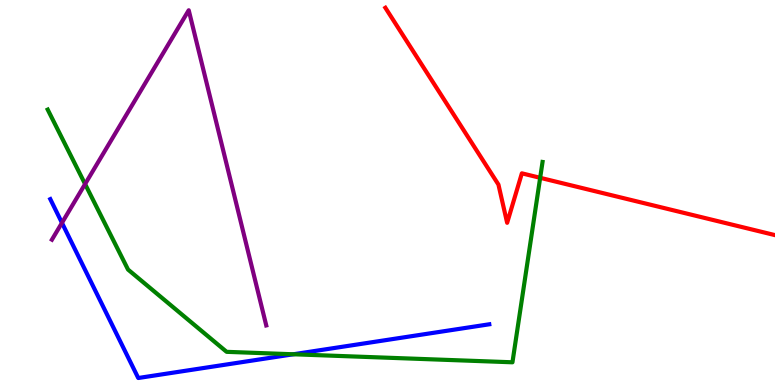[{'lines': ['blue', 'red'], 'intersections': []}, {'lines': ['green', 'red'], 'intersections': [{'x': 6.97, 'y': 5.38}]}, {'lines': ['purple', 'red'], 'intersections': []}, {'lines': ['blue', 'green'], 'intersections': [{'x': 3.78, 'y': 0.798}]}, {'lines': ['blue', 'purple'], 'intersections': [{'x': 0.799, 'y': 4.21}]}, {'lines': ['green', 'purple'], 'intersections': [{'x': 1.1, 'y': 5.22}]}]